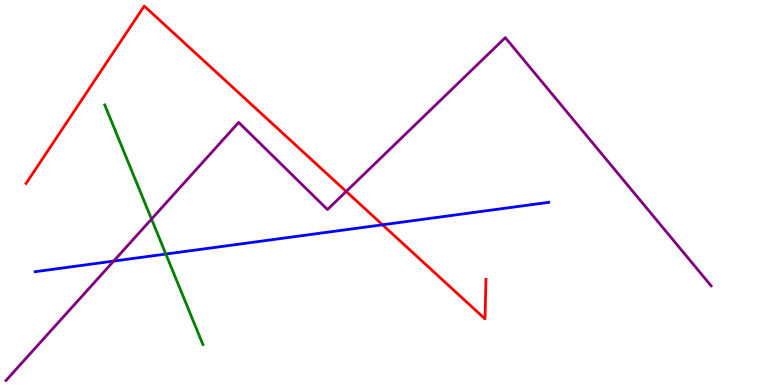[{'lines': ['blue', 'red'], 'intersections': [{'x': 4.94, 'y': 4.16}]}, {'lines': ['green', 'red'], 'intersections': []}, {'lines': ['purple', 'red'], 'intersections': [{'x': 4.47, 'y': 5.03}]}, {'lines': ['blue', 'green'], 'intersections': [{'x': 2.14, 'y': 3.4}]}, {'lines': ['blue', 'purple'], 'intersections': [{'x': 1.47, 'y': 3.22}]}, {'lines': ['green', 'purple'], 'intersections': [{'x': 1.96, 'y': 4.31}]}]